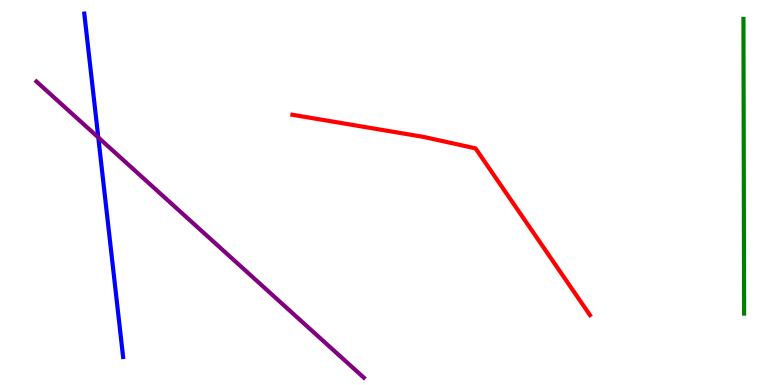[{'lines': ['blue', 'red'], 'intersections': []}, {'lines': ['green', 'red'], 'intersections': []}, {'lines': ['purple', 'red'], 'intersections': []}, {'lines': ['blue', 'green'], 'intersections': []}, {'lines': ['blue', 'purple'], 'intersections': [{'x': 1.27, 'y': 6.43}]}, {'lines': ['green', 'purple'], 'intersections': []}]